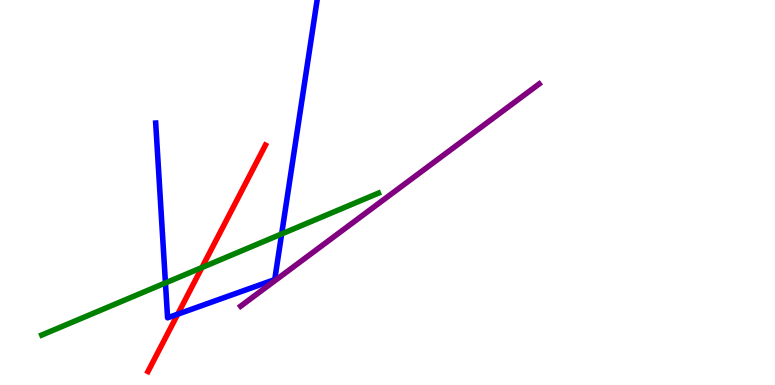[{'lines': ['blue', 'red'], 'intersections': [{'x': 2.29, 'y': 1.84}]}, {'lines': ['green', 'red'], 'intersections': [{'x': 2.61, 'y': 3.05}]}, {'lines': ['purple', 'red'], 'intersections': []}, {'lines': ['blue', 'green'], 'intersections': [{'x': 2.13, 'y': 2.65}, {'x': 3.63, 'y': 3.92}]}, {'lines': ['blue', 'purple'], 'intersections': []}, {'lines': ['green', 'purple'], 'intersections': []}]